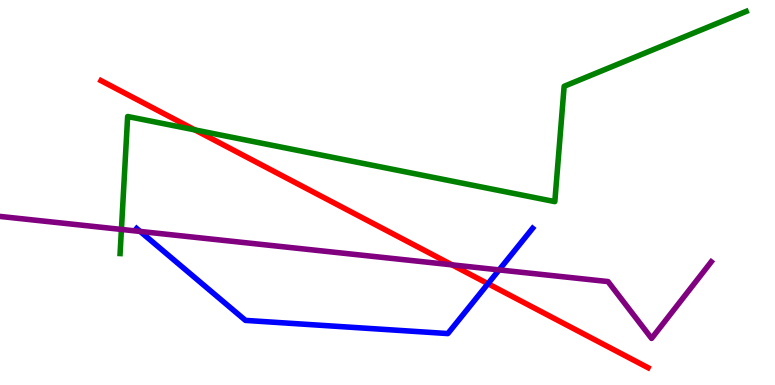[{'lines': ['blue', 'red'], 'intersections': [{'x': 6.3, 'y': 2.63}]}, {'lines': ['green', 'red'], 'intersections': [{'x': 2.51, 'y': 6.63}]}, {'lines': ['purple', 'red'], 'intersections': [{'x': 5.83, 'y': 3.12}]}, {'lines': ['blue', 'green'], 'intersections': []}, {'lines': ['blue', 'purple'], 'intersections': [{'x': 1.81, 'y': 3.99}, {'x': 6.44, 'y': 2.99}]}, {'lines': ['green', 'purple'], 'intersections': [{'x': 1.57, 'y': 4.04}]}]